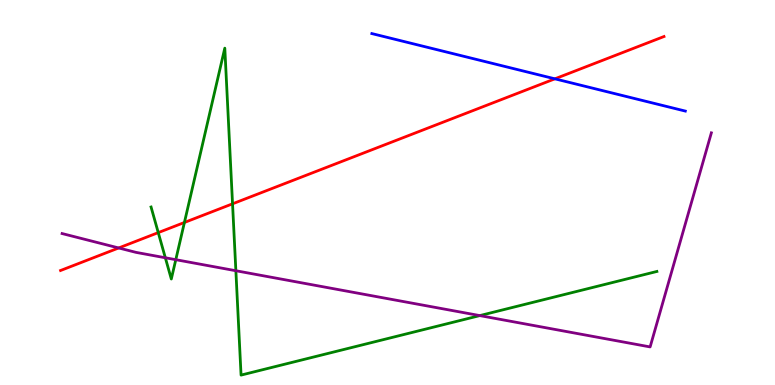[{'lines': ['blue', 'red'], 'intersections': [{'x': 7.16, 'y': 7.95}]}, {'lines': ['green', 'red'], 'intersections': [{'x': 2.04, 'y': 3.96}, {'x': 2.38, 'y': 4.22}, {'x': 3.0, 'y': 4.71}]}, {'lines': ['purple', 'red'], 'intersections': [{'x': 1.53, 'y': 3.56}]}, {'lines': ['blue', 'green'], 'intersections': []}, {'lines': ['blue', 'purple'], 'intersections': []}, {'lines': ['green', 'purple'], 'intersections': [{'x': 2.13, 'y': 3.3}, {'x': 2.27, 'y': 3.25}, {'x': 3.04, 'y': 2.97}, {'x': 6.19, 'y': 1.8}]}]